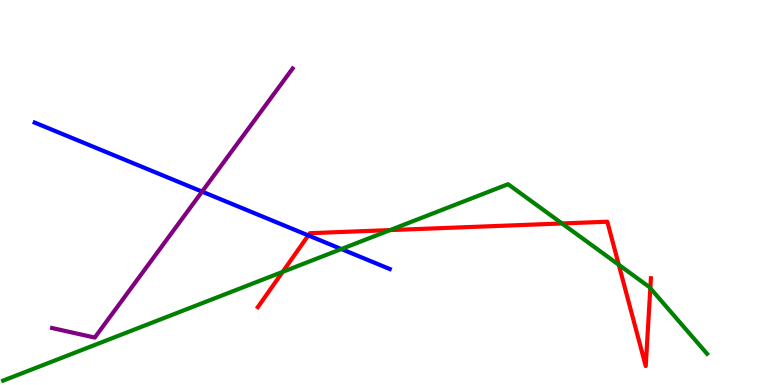[{'lines': ['blue', 'red'], 'intersections': [{'x': 3.98, 'y': 3.89}]}, {'lines': ['green', 'red'], 'intersections': [{'x': 3.65, 'y': 2.94}, {'x': 5.03, 'y': 4.02}, {'x': 7.25, 'y': 4.2}, {'x': 7.98, 'y': 3.12}, {'x': 8.39, 'y': 2.51}]}, {'lines': ['purple', 'red'], 'intersections': []}, {'lines': ['blue', 'green'], 'intersections': [{'x': 4.4, 'y': 3.53}]}, {'lines': ['blue', 'purple'], 'intersections': [{'x': 2.61, 'y': 5.02}]}, {'lines': ['green', 'purple'], 'intersections': []}]